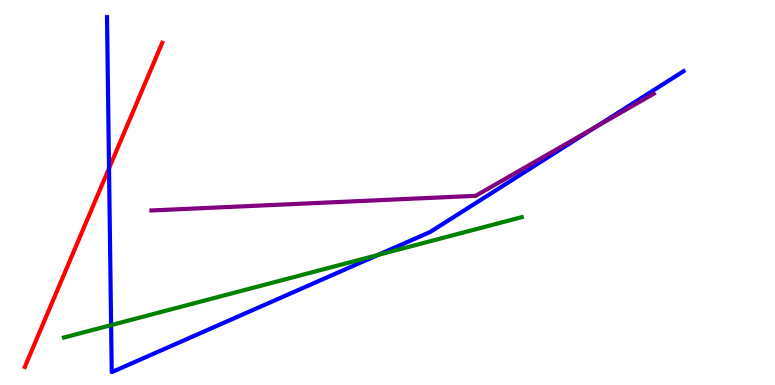[{'lines': ['blue', 'red'], 'intersections': [{'x': 1.41, 'y': 5.63}]}, {'lines': ['green', 'red'], 'intersections': []}, {'lines': ['purple', 'red'], 'intersections': []}, {'lines': ['blue', 'green'], 'intersections': [{'x': 1.43, 'y': 1.56}, {'x': 4.88, 'y': 3.38}]}, {'lines': ['blue', 'purple'], 'intersections': [{'x': 7.68, 'y': 6.7}]}, {'lines': ['green', 'purple'], 'intersections': []}]